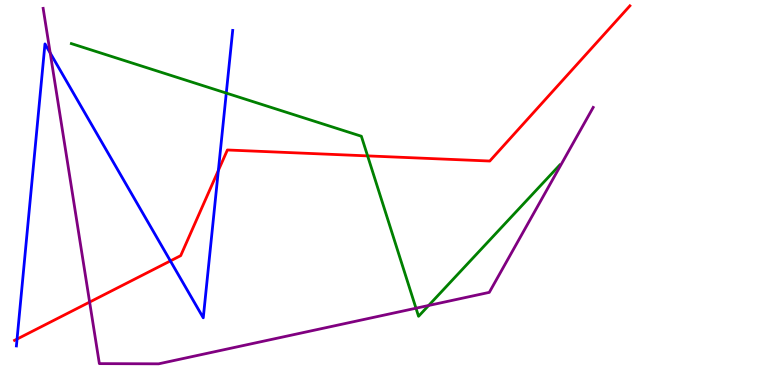[{'lines': ['blue', 'red'], 'intersections': [{'x': 0.22, 'y': 1.19}, {'x': 2.2, 'y': 3.22}, {'x': 2.82, 'y': 5.57}]}, {'lines': ['green', 'red'], 'intersections': [{'x': 4.74, 'y': 5.95}]}, {'lines': ['purple', 'red'], 'intersections': [{'x': 1.16, 'y': 2.15}]}, {'lines': ['blue', 'green'], 'intersections': [{'x': 2.92, 'y': 7.58}]}, {'lines': ['blue', 'purple'], 'intersections': [{'x': 0.648, 'y': 8.62}]}, {'lines': ['green', 'purple'], 'intersections': [{'x': 5.37, 'y': 1.99}, {'x': 5.53, 'y': 2.07}]}]